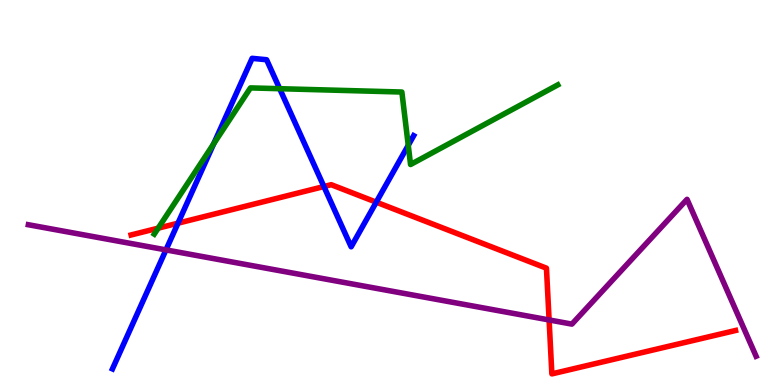[{'lines': ['blue', 'red'], 'intersections': [{'x': 2.3, 'y': 4.2}, {'x': 4.18, 'y': 5.15}, {'x': 4.86, 'y': 4.75}]}, {'lines': ['green', 'red'], 'intersections': [{'x': 2.04, 'y': 4.07}]}, {'lines': ['purple', 'red'], 'intersections': [{'x': 7.09, 'y': 1.69}]}, {'lines': ['blue', 'green'], 'intersections': [{'x': 2.76, 'y': 6.27}, {'x': 3.61, 'y': 7.7}, {'x': 5.27, 'y': 6.23}]}, {'lines': ['blue', 'purple'], 'intersections': [{'x': 2.14, 'y': 3.51}]}, {'lines': ['green', 'purple'], 'intersections': []}]